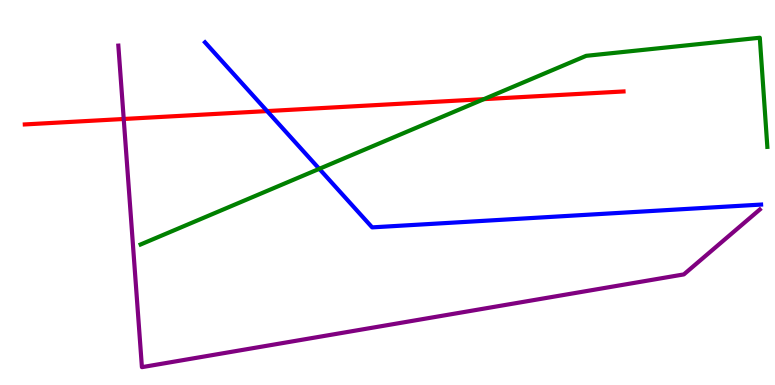[{'lines': ['blue', 'red'], 'intersections': [{'x': 3.45, 'y': 7.11}]}, {'lines': ['green', 'red'], 'intersections': [{'x': 6.24, 'y': 7.42}]}, {'lines': ['purple', 'red'], 'intersections': [{'x': 1.6, 'y': 6.91}]}, {'lines': ['blue', 'green'], 'intersections': [{'x': 4.12, 'y': 5.61}]}, {'lines': ['blue', 'purple'], 'intersections': []}, {'lines': ['green', 'purple'], 'intersections': []}]